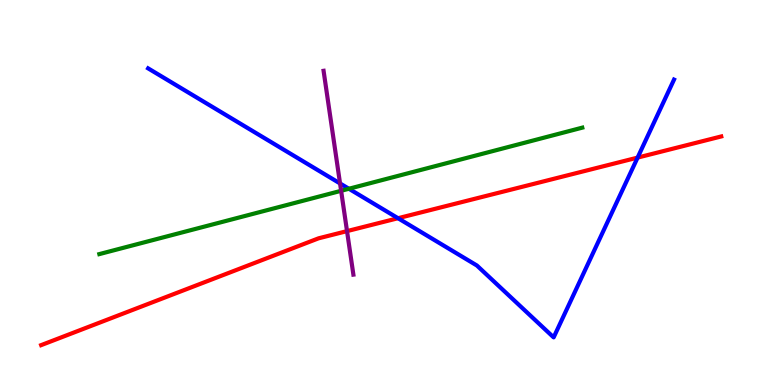[{'lines': ['blue', 'red'], 'intersections': [{'x': 5.14, 'y': 4.33}, {'x': 8.23, 'y': 5.91}]}, {'lines': ['green', 'red'], 'intersections': []}, {'lines': ['purple', 'red'], 'intersections': [{'x': 4.48, 'y': 4.0}]}, {'lines': ['blue', 'green'], 'intersections': [{'x': 4.5, 'y': 5.1}]}, {'lines': ['blue', 'purple'], 'intersections': [{'x': 4.39, 'y': 5.23}]}, {'lines': ['green', 'purple'], 'intersections': [{'x': 4.4, 'y': 5.04}]}]